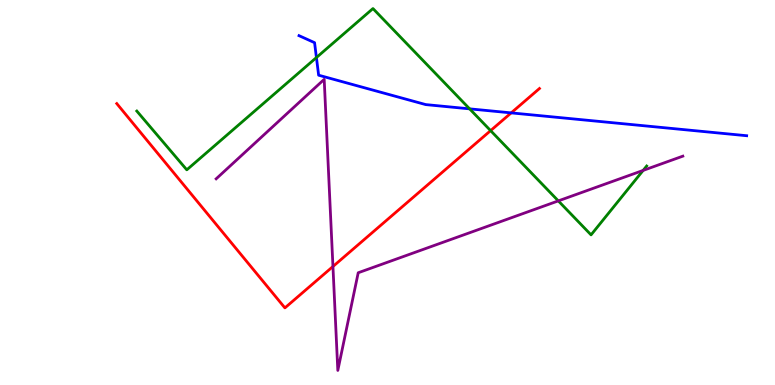[{'lines': ['blue', 'red'], 'intersections': [{'x': 6.6, 'y': 7.07}]}, {'lines': ['green', 'red'], 'intersections': [{'x': 6.33, 'y': 6.61}]}, {'lines': ['purple', 'red'], 'intersections': [{'x': 4.3, 'y': 3.08}]}, {'lines': ['blue', 'green'], 'intersections': [{'x': 4.08, 'y': 8.51}, {'x': 6.06, 'y': 7.17}]}, {'lines': ['blue', 'purple'], 'intersections': []}, {'lines': ['green', 'purple'], 'intersections': [{'x': 7.2, 'y': 4.78}, {'x': 8.3, 'y': 5.57}]}]